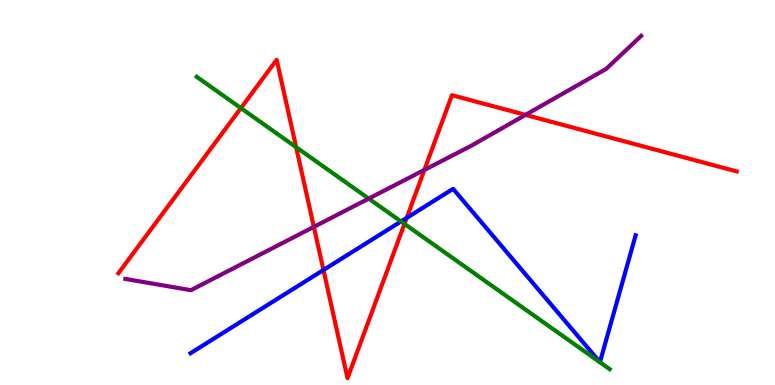[{'lines': ['blue', 'red'], 'intersections': [{'x': 4.17, 'y': 2.99}, {'x': 5.25, 'y': 4.34}]}, {'lines': ['green', 'red'], 'intersections': [{'x': 3.11, 'y': 7.19}, {'x': 3.82, 'y': 6.18}, {'x': 5.22, 'y': 4.18}]}, {'lines': ['purple', 'red'], 'intersections': [{'x': 4.05, 'y': 4.11}, {'x': 5.48, 'y': 5.59}, {'x': 6.78, 'y': 7.02}]}, {'lines': ['blue', 'green'], 'intersections': [{'x': 5.17, 'y': 4.25}]}, {'lines': ['blue', 'purple'], 'intersections': []}, {'lines': ['green', 'purple'], 'intersections': [{'x': 4.76, 'y': 4.84}]}]